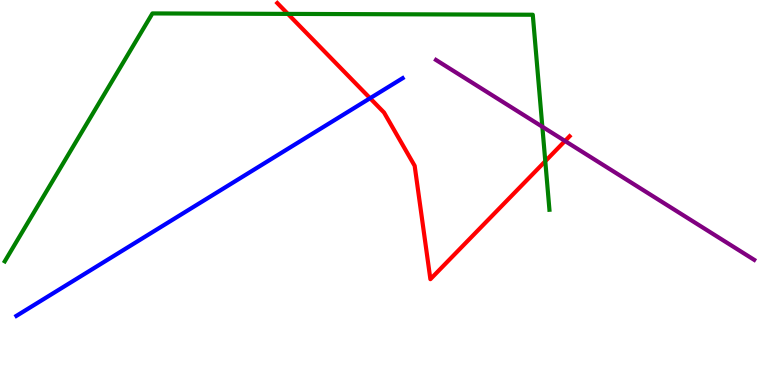[{'lines': ['blue', 'red'], 'intersections': [{'x': 4.78, 'y': 7.45}]}, {'lines': ['green', 'red'], 'intersections': [{'x': 3.71, 'y': 9.64}, {'x': 7.04, 'y': 5.81}]}, {'lines': ['purple', 'red'], 'intersections': [{'x': 7.29, 'y': 6.34}]}, {'lines': ['blue', 'green'], 'intersections': []}, {'lines': ['blue', 'purple'], 'intersections': []}, {'lines': ['green', 'purple'], 'intersections': [{'x': 7.0, 'y': 6.71}]}]